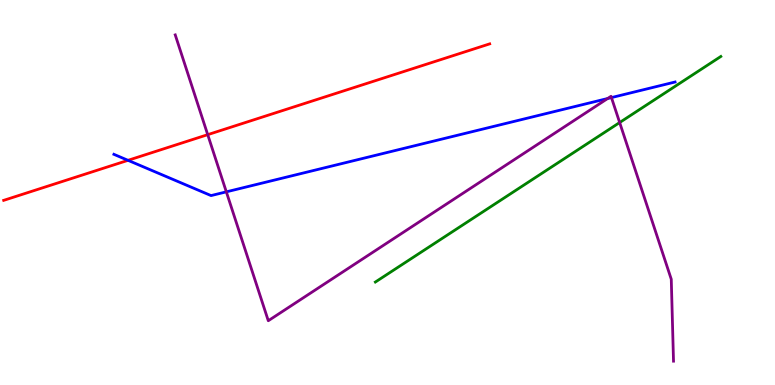[{'lines': ['blue', 'red'], 'intersections': [{'x': 1.65, 'y': 5.84}]}, {'lines': ['green', 'red'], 'intersections': []}, {'lines': ['purple', 'red'], 'intersections': [{'x': 2.68, 'y': 6.5}]}, {'lines': ['blue', 'green'], 'intersections': []}, {'lines': ['blue', 'purple'], 'intersections': [{'x': 2.92, 'y': 5.02}, {'x': 7.84, 'y': 7.44}, {'x': 7.89, 'y': 7.47}]}, {'lines': ['green', 'purple'], 'intersections': [{'x': 8.0, 'y': 6.82}]}]